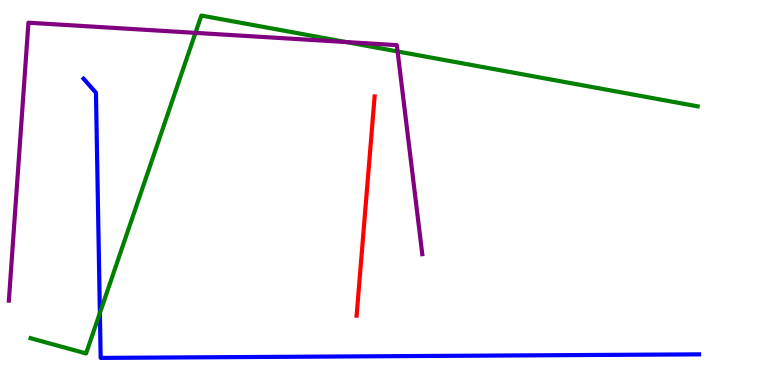[{'lines': ['blue', 'red'], 'intersections': []}, {'lines': ['green', 'red'], 'intersections': []}, {'lines': ['purple', 'red'], 'intersections': []}, {'lines': ['blue', 'green'], 'intersections': [{'x': 1.29, 'y': 1.87}]}, {'lines': ['blue', 'purple'], 'intersections': []}, {'lines': ['green', 'purple'], 'intersections': [{'x': 2.52, 'y': 9.15}, {'x': 4.47, 'y': 8.91}, {'x': 5.13, 'y': 8.66}]}]